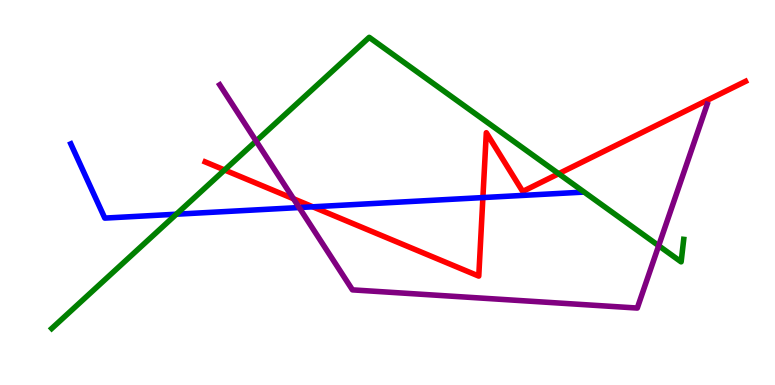[{'lines': ['blue', 'red'], 'intersections': [{'x': 4.04, 'y': 4.63}, {'x': 6.23, 'y': 4.87}]}, {'lines': ['green', 'red'], 'intersections': [{'x': 2.9, 'y': 5.58}, {'x': 7.21, 'y': 5.49}]}, {'lines': ['purple', 'red'], 'intersections': [{'x': 3.79, 'y': 4.84}]}, {'lines': ['blue', 'green'], 'intersections': [{'x': 2.28, 'y': 4.44}]}, {'lines': ['blue', 'purple'], 'intersections': [{'x': 3.86, 'y': 4.61}]}, {'lines': ['green', 'purple'], 'intersections': [{'x': 3.3, 'y': 6.34}, {'x': 8.5, 'y': 3.62}]}]